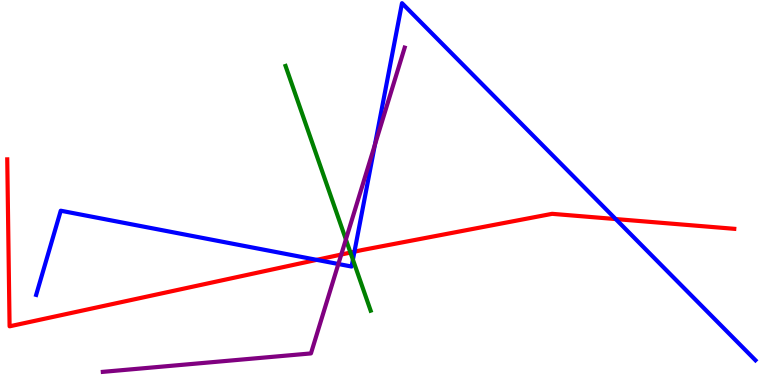[{'lines': ['blue', 'red'], 'intersections': [{'x': 4.09, 'y': 3.25}, {'x': 4.57, 'y': 3.46}, {'x': 7.94, 'y': 4.31}]}, {'lines': ['green', 'red'], 'intersections': [{'x': 4.52, 'y': 3.44}]}, {'lines': ['purple', 'red'], 'intersections': [{'x': 4.4, 'y': 3.39}]}, {'lines': ['blue', 'green'], 'intersections': [{'x': 4.55, 'y': 3.26}]}, {'lines': ['blue', 'purple'], 'intersections': [{'x': 4.37, 'y': 3.14}, {'x': 4.84, 'y': 6.24}]}, {'lines': ['green', 'purple'], 'intersections': [{'x': 4.46, 'y': 3.78}]}]